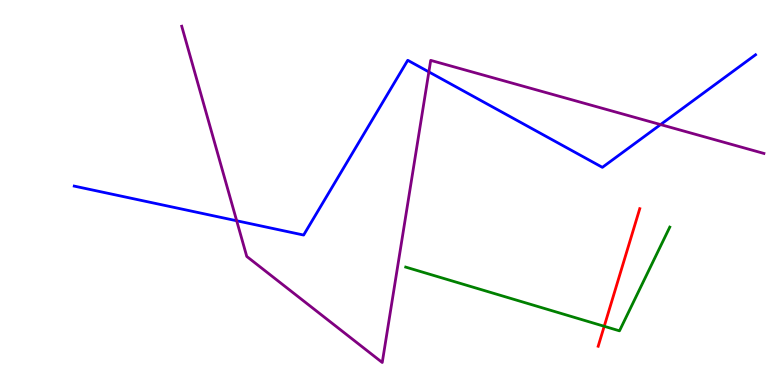[{'lines': ['blue', 'red'], 'intersections': []}, {'lines': ['green', 'red'], 'intersections': [{'x': 7.8, 'y': 1.52}]}, {'lines': ['purple', 'red'], 'intersections': []}, {'lines': ['blue', 'green'], 'intersections': []}, {'lines': ['blue', 'purple'], 'intersections': [{'x': 3.05, 'y': 4.27}, {'x': 5.53, 'y': 8.13}, {'x': 8.52, 'y': 6.76}]}, {'lines': ['green', 'purple'], 'intersections': []}]